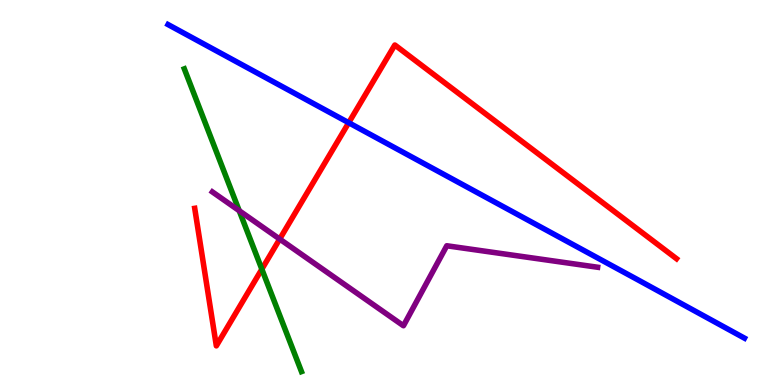[{'lines': ['blue', 'red'], 'intersections': [{'x': 4.5, 'y': 6.81}]}, {'lines': ['green', 'red'], 'intersections': [{'x': 3.38, 'y': 3.01}]}, {'lines': ['purple', 'red'], 'intersections': [{'x': 3.61, 'y': 3.79}]}, {'lines': ['blue', 'green'], 'intersections': []}, {'lines': ['blue', 'purple'], 'intersections': []}, {'lines': ['green', 'purple'], 'intersections': [{'x': 3.09, 'y': 4.53}]}]